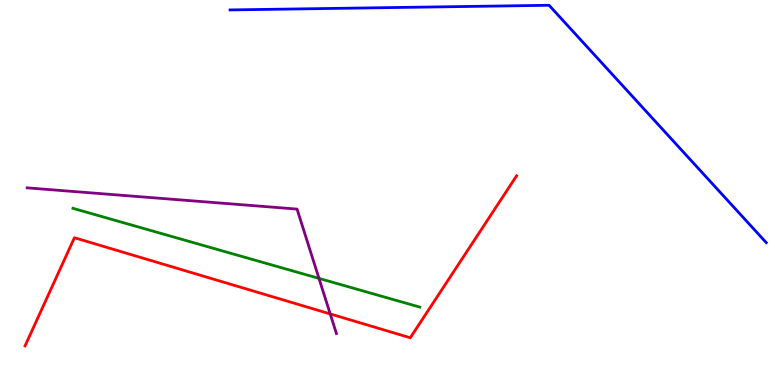[{'lines': ['blue', 'red'], 'intersections': []}, {'lines': ['green', 'red'], 'intersections': []}, {'lines': ['purple', 'red'], 'intersections': [{'x': 4.26, 'y': 1.85}]}, {'lines': ['blue', 'green'], 'intersections': []}, {'lines': ['blue', 'purple'], 'intersections': []}, {'lines': ['green', 'purple'], 'intersections': [{'x': 4.12, 'y': 2.77}]}]